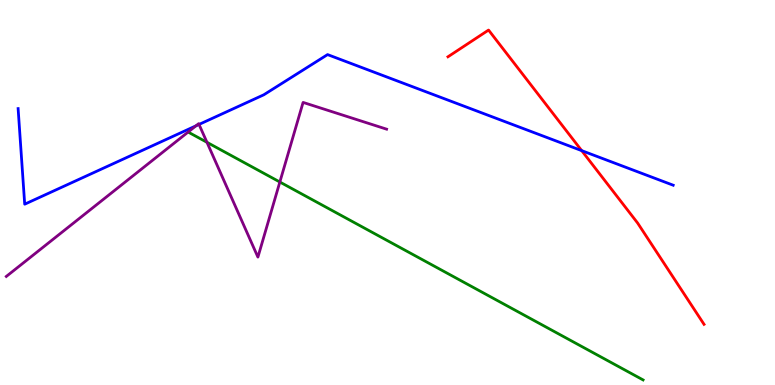[{'lines': ['blue', 'red'], 'intersections': [{'x': 7.51, 'y': 6.09}]}, {'lines': ['green', 'red'], 'intersections': []}, {'lines': ['purple', 'red'], 'intersections': []}, {'lines': ['blue', 'green'], 'intersections': []}, {'lines': ['blue', 'purple'], 'intersections': [{'x': 2.53, 'y': 6.73}, {'x': 2.57, 'y': 6.77}]}, {'lines': ['green', 'purple'], 'intersections': [{'x': 2.67, 'y': 6.3}, {'x': 3.61, 'y': 5.27}]}]